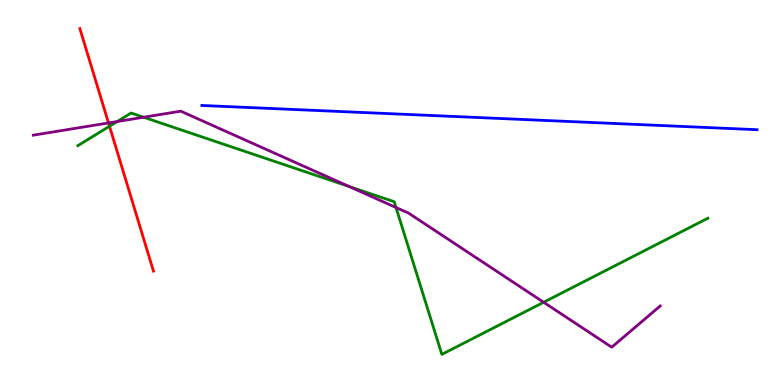[{'lines': ['blue', 'red'], 'intersections': []}, {'lines': ['green', 'red'], 'intersections': [{'x': 1.41, 'y': 6.72}]}, {'lines': ['purple', 'red'], 'intersections': [{'x': 1.4, 'y': 6.81}]}, {'lines': ['blue', 'green'], 'intersections': []}, {'lines': ['blue', 'purple'], 'intersections': []}, {'lines': ['green', 'purple'], 'intersections': [{'x': 1.51, 'y': 6.84}, {'x': 1.85, 'y': 6.96}, {'x': 4.5, 'y': 5.16}, {'x': 5.11, 'y': 4.61}, {'x': 7.01, 'y': 2.15}]}]